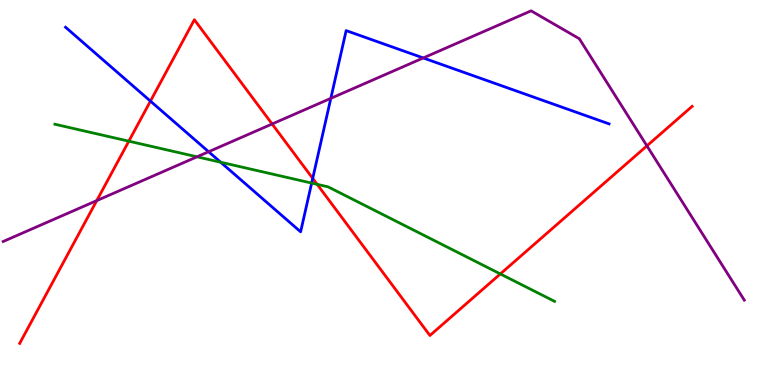[{'lines': ['blue', 'red'], 'intersections': [{'x': 1.94, 'y': 7.37}, {'x': 4.03, 'y': 5.37}]}, {'lines': ['green', 'red'], 'intersections': [{'x': 1.66, 'y': 6.33}, {'x': 4.09, 'y': 5.21}, {'x': 6.46, 'y': 2.88}]}, {'lines': ['purple', 'red'], 'intersections': [{'x': 1.25, 'y': 4.79}, {'x': 3.51, 'y': 6.78}, {'x': 8.35, 'y': 6.21}]}, {'lines': ['blue', 'green'], 'intersections': [{'x': 2.85, 'y': 5.79}, {'x': 4.02, 'y': 5.24}]}, {'lines': ['blue', 'purple'], 'intersections': [{'x': 2.69, 'y': 6.06}, {'x': 4.27, 'y': 7.45}, {'x': 5.46, 'y': 8.49}]}, {'lines': ['green', 'purple'], 'intersections': [{'x': 2.54, 'y': 5.93}]}]